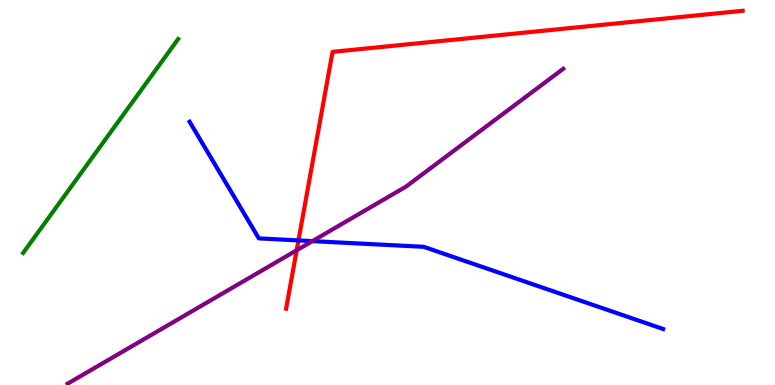[{'lines': ['blue', 'red'], 'intersections': [{'x': 3.85, 'y': 3.76}]}, {'lines': ['green', 'red'], 'intersections': []}, {'lines': ['purple', 'red'], 'intersections': [{'x': 3.83, 'y': 3.5}]}, {'lines': ['blue', 'green'], 'intersections': []}, {'lines': ['blue', 'purple'], 'intersections': [{'x': 4.03, 'y': 3.74}]}, {'lines': ['green', 'purple'], 'intersections': []}]